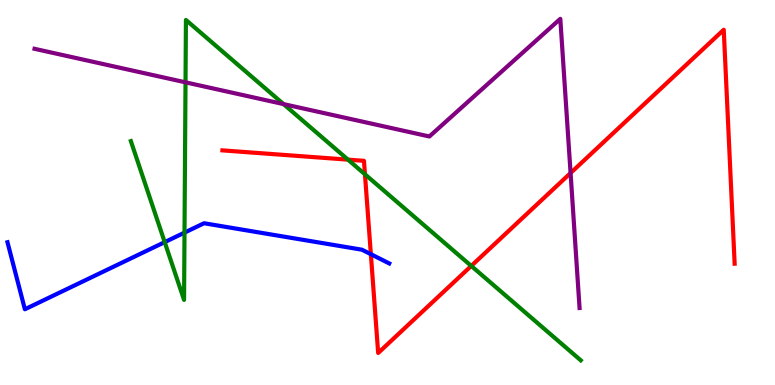[{'lines': ['blue', 'red'], 'intersections': [{'x': 4.79, 'y': 3.4}]}, {'lines': ['green', 'red'], 'intersections': [{'x': 4.49, 'y': 5.85}, {'x': 4.71, 'y': 5.47}, {'x': 6.08, 'y': 3.09}]}, {'lines': ['purple', 'red'], 'intersections': [{'x': 7.36, 'y': 5.51}]}, {'lines': ['blue', 'green'], 'intersections': [{'x': 2.13, 'y': 3.71}, {'x': 2.38, 'y': 3.96}]}, {'lines': ['blue', 'purple'], 'intersections': []}, {'lines': ['green', 'purple'], 'intersections': [{'x': 2.39, 'y': 7.86}, {'x': 3.66, 'y': 7.3}]}]